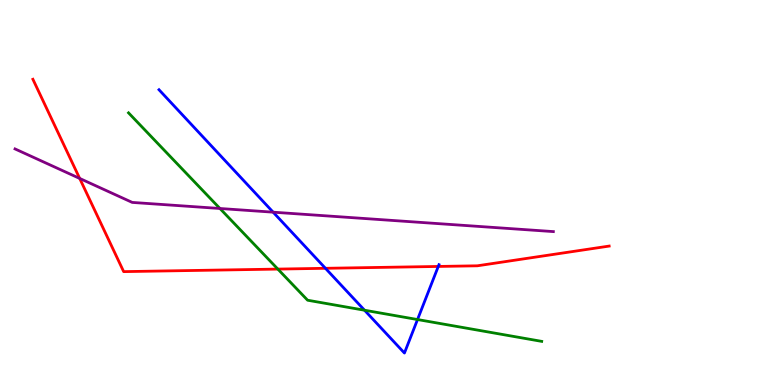[{'lines': ['blue', 'red'], 'intersections': [{'x': 4.2, 'y': 3.03}, {'x': 5.66, 'y': 3.08}]}, {'lines': ['green', 'red'], 'intersections': [{'x': 3.59, 'y': 3.01}]}, {'lines': ['purple', 'red'], 'intersections': [{'x': 1.03, 'y': 5.37}]}, {'lines': ['blue', 'green'], 'intersections': [{'x': 4.7, 'y': 1.94}, {'x': 5.39, 'y': 1.7}]}, {'lines': ['blue', 'purple'], 'intersections': [{'x': 3.52, 'y': 4.49}]}, {'lines': ['green', 'purple'], 'intersections': [{'x': 2.84, 'y': 4.58}]}]